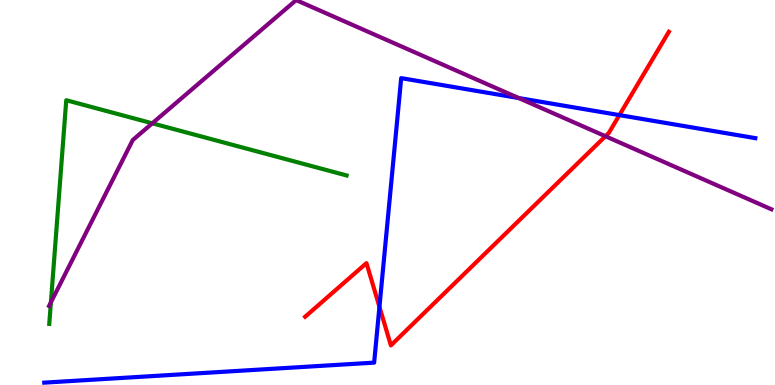[{'lines': ['blue', 'red'], 'intersections': [{'x': 4.9, 'y': 2.03}, {'x': 7.99, 'y': 7.01}]}, {'lines': ['green', 'red'], 'intersections': []}, {'lines': ['purple', 'red'], 'intersections': [{'x': 7.81, 'y': 6.46}]}, {'lines': ['blue', 'green'], 'intersections': []}, {'lines': ['blue', 'purple'], 'intersections': [{'x': 6.69, 'y': 7.45}]}, {'lines': ['green', 'purple'], 'intersections': [{'x': 0.657, 'y': 2.15}, {'x': 1.97, 'y': 6.8}]}]